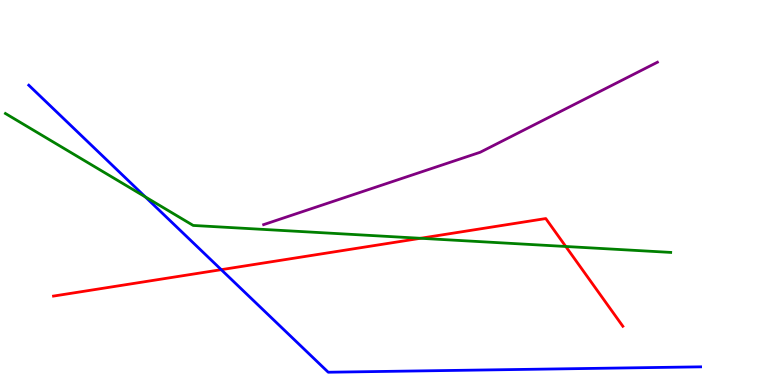[{'lines': ['blue', 'red'], 'intersections': [{'x': 2.85, 'y': 3.0}]}, {'lines': ['green', 'red'], 'intersections': [{'x': 5.43, 'y': 3.81}, {'x': 7.3, 'y': 3.6}]}, {'lines': ['purple', 'red'], 'intersections': []}, {'lines': ['blue', 'green'], 'intersections': [{'x': 1.87, 'y': 4.89}]}, {'lines': ['blue', 'purple'], 'intersections': []}, {'lines': ['green', 'purple'], 'intersections': []}]